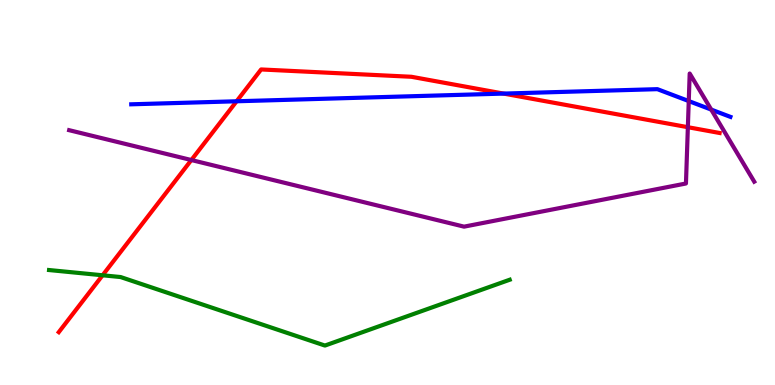[{'lines': ['blue', 'red'], 'intersections': [{'x': 3.05, 'y': 7.37}, {'x': 6.5, 'y': 7.57}]}, {'lines': ['green', 'red'], 'intersections': [{'x': 1.32, 'y': 2.85}]}, {'lines': ['purple', 'red'], 'intersections': [{'x': 2.47, 'y': 5.84}, {'x': 8.88, 'y': 6.7}]}, {'lines': ['blue', 'green'], 'intersections': []}, {'lines': ['blue', 'purple'], 'intersections': [{'x': 8.89, 'y': 7.37}, {'x': 9.18, 'y': 7.15}]}, {'lines': ['green', 'purple'], 'intersections': []}]